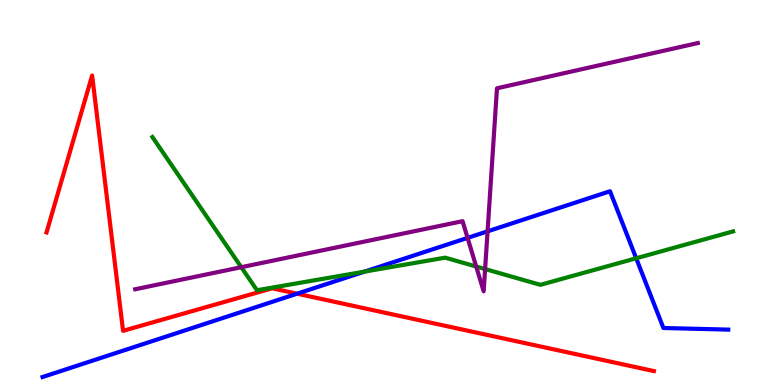[{'lines': ['blue', 'red'], 'intersections': [{'x': 3.83, 'y': 2.37}]}, {'lines': ['green', 'red'], 'intersections': []}, {'lines': ['purple', 'red'], 'intersections': []}, {'lines': ['blue', 'green'], 'intersections': [{'x': 4.7, 'y': 2.94}, {'x': 8.21, 'y': 3.29}]}, {'lines': ['blue', 'purple'], 'intersections': [{'x': 6.03, 'y': 3.82}, {'x': 6.29, 'y': 3.99}]}, {'lines': ['green', 'purple'], 'intersections': [{'x': 3.11, 'y': 3.06}, {'x': 6.14, 'y': 3.08}, {'x': 6.26, 'y': 3.01}]}]